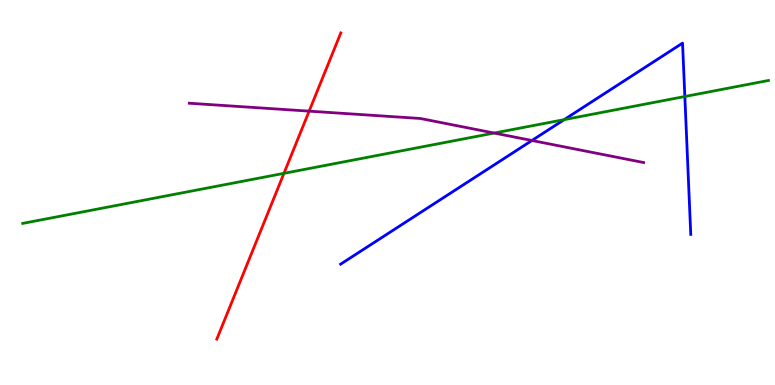[{'lines': ['blue', 'red'], 'intersections': []}, {'lines': ['green', 'red'], 'intersections': [{'x': 3.66, 'y': 5.5}]}, {'lines': ['purple', 'red'], 'intersections': [{'x': 3.99, 'y': 7.11}]}, {'lines': ['blue', 'green'], 'intersections': [{'x': 7.28, 'y': 6.89}, {'x': 8.84, 'y': 7.49}]}, {'lines': ['blue', 'purple'], 'intersections': [{'x': 6.86, 'y': 6.35}]}, {'lines': ['green', 'purple'], 'intersections': [{'x': 6.38, 'y': 6.54}]}]